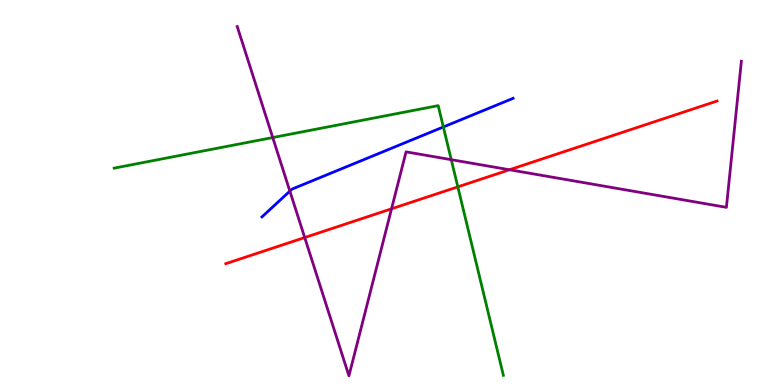[{'lines': ['blue', 'red'], 'intersections': []}, {'lines': ['green', 'red'], 'intersections': [{'x': 5.91, 'y': 5.15}]}, {'lines': ['purple', 'red'], 'intersections': [{'x': 3.93, 'y': 3.83}, {'x': 5.05, 'y': 4.58}, {'x': 6.57, 'y': 5.59}]}, {'lines': ['blue', 'green'], 'intersections': [{'x': 5.72, 'y': 6.7}]}, {'lines': ['blue', 'purple'], 'intersections': [{'x': 3.74, 'y': 5.04}]}, {'lines': ['green', 'purple'], 'intersections': [{'x': 3.52, 'y': 6.43}, {'x': 5.82, 'y': 5.85}]}]